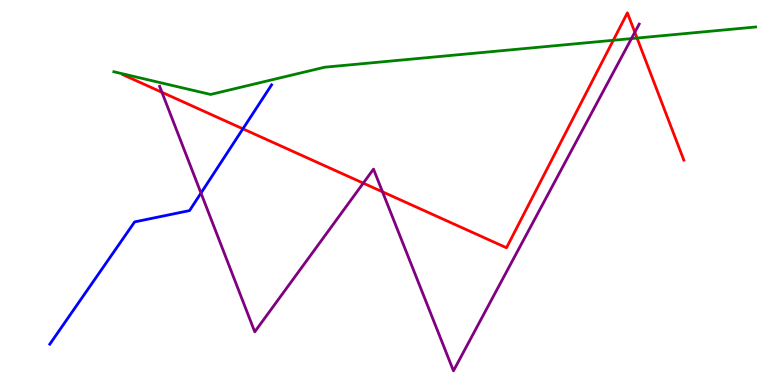[{'lines': ['blue', 'red'], 'intersections': [{'x': 3.13, 'y': 6.65}]}, {'lines': ['green', 'red'], 'intersections': [{'x': 7.91, 'y': 8.95}, {'x': 8.22, 'y': 9.01}]}, {'lines': ['purple', 'red'], 'intersections': [{'x': 2.09, 'y': 7.6}, {'x': 4.69, 'y': 5.24}, {'x': 4.94, 'y': 5.02}, {'x': 8.19, 'y': 9.16}]}, {'lines': ['blue', 'green'], 'intersections': []}, {'lines': ['blue', 'purple'], 'intersections': [{'x': 2.59, 'y': 4.99}]}, {'lines': ['green', 'purple'], 'intersections': [{'x': 8.15, 'y': 9.0}]}]